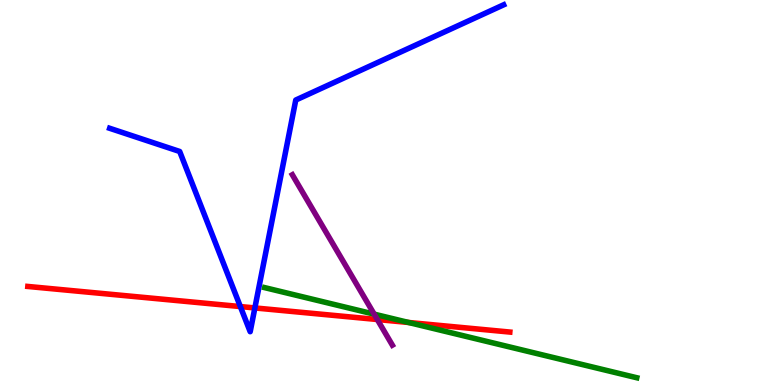[{'lines': ['blue', 'red'], 'intersections': [{'x': 3.1, 'y': 2.04}, {'x': 3.29, 'y': 2.0}]}, {'lines': ['green', 'red'], 'intersections': [{'x': 5.27, 'y': 1.62}]}, {'lines': ['purple', 'red'], 'intersections': [{'x': 4.87, 'y': 1.7}]}, {'lines': ['blue', 'green'], 'intersections': []}, {'lines': ['blue', 'purple'], 'intersections': []}, {'lines': ['green', 'purple'], 'intersections': [{'x': 4.83, 'y': 1.84}]}]